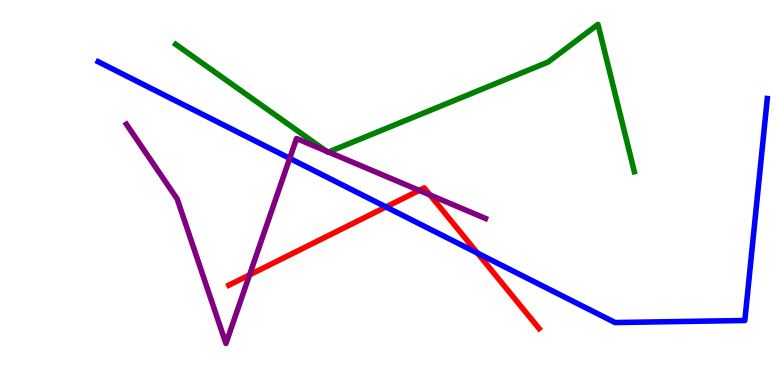[{'lines': ['blue', 'red'], 'intersections': [{'x': 4.98, 'y': 4.62}, {'x': 6.16, 'y': 3.43}]}, {'lines': ['green', 'red'], 'intersections': []}, {'lines': ['purple', 'red'], 'intersections': [{'x': 3.22, 'y': 2.86}, {'x': 5.41, 'y': 5.05}, {'x': 5.55, 'y': 4.94}]}, {'lines': ['blue', 'green'], 'intersections': []}, {'lines': ['blue', 'purple'], 'intersections': [{'x': 3.74, 'y': 5.89}]}, {'lines': ['green', 'purple'], 'intersections': [{'x': 4.2, 'y': 6.08}, {'x': 4.24, 'y': 6.05}]}]